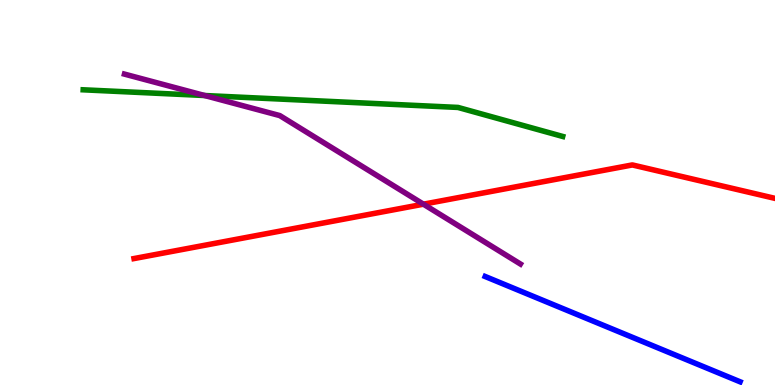[{'lines': ['blue', 'red'], 'intersections': []}, {'lines': ['green', 'red'], 'intersections': []}, {'lines': ['purple', 'red'], 'intersections': [{'x': 5.46, 'y': 4.7}]}, {'lines': ['blue', 'green'], 'intersections': []}, {'lines': ['blue', 'purple'], 'intersections': []}, {'lines': ['green', 'purple'], 'intersections': [{'x': 2.64, 'y': 7.52}]}]